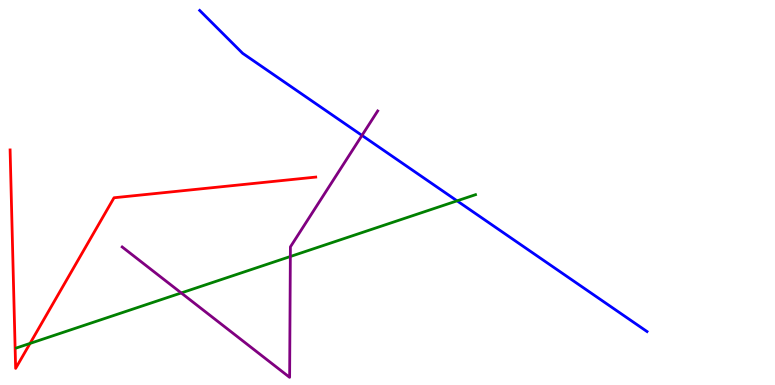[{'lines': ['blue', 'red'], 'intersections': []}, {'lines': ['green', 'red'], 'intersections': [{'x': 0.388, 'y': 1.08}]}, {'lines': ['purple', 'red'], 'intersections': []}, {'lines': ['blue', 'green'], 'intersections': [{'x': 5.9, 'y': 4.78}]}, {'lines': ['blue', 'purple'], 'intersections': [{'x': 4.67, 'y': 6.48}]}, {'lines': ['green', 'purple'], 'intersections': [{'x': 2.34, 'y': 2.39}, {'x': 3.75, 'y': 3.34}]}]